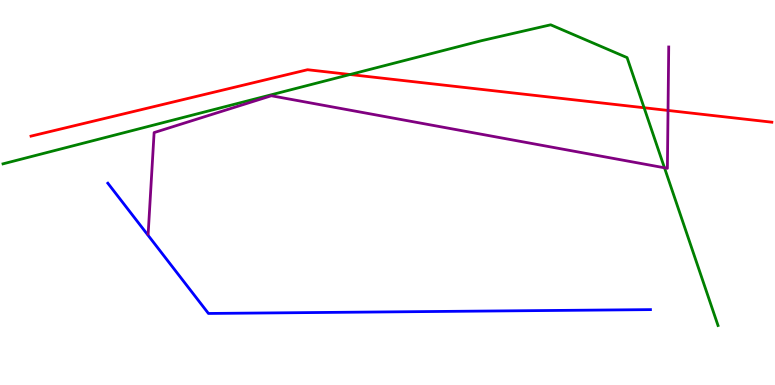[{'lines': ['blue', 'red'], 'intersections': []}, {'lines': ['green', 'red'], 'intersections': [{'x': 4.52, 'y': 8.06}, {'x': 8.31, 'y': 7.2}]}, {'lines': ['purple', 'red'], 'intersections': [{'x': 8.62, 'y': 7.13}]}, {'lines': ['blue', 'green'], 'intersections': []}, {'lines': ['blue', 'purple'], 'intersections': []}, {'lines': ['green', 'purple'], 'intersections': [{'x': 8.57, 'y': 5.64}]}]